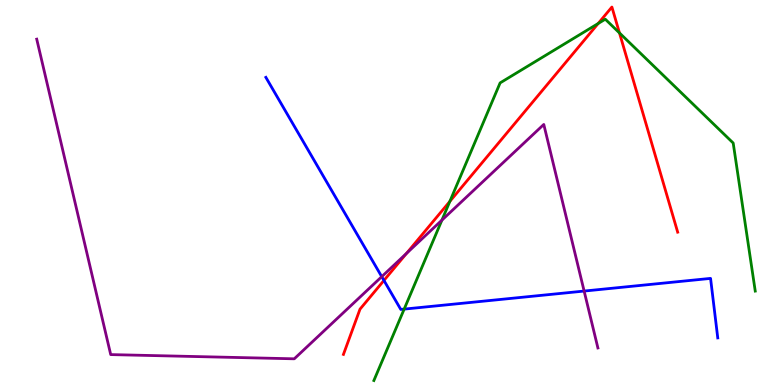[{'lines': ['blue', 'red'], 'intersections': [{'x': 4.95, 'y': 2.72}]}, {'lines': ['green', 'red'], 'intersections': [{'x': 5.8, 'y': 4.77}, {'x': 7.72, 'y': 9.39}, {'x': 7.99, 'y': 9.14}]}, {'lines': ['purple', 'red'], 'intersections': [{'x': 5.24, 'y': 3.42}]}, {'lines': ['blue', 'green'], 'intersections': [{'x': 5.22, 'y': 1.97}]}, {'lines': ['blue', 'purple'], 'intersections': [{'x': 4.93, 'y': 2.81}, {'x': 7.54, 'y': 2.44}]}, {'lines': ['green', 'purple'], 'intersections': [{'x': 5.7, 'y': 4.28}]}]